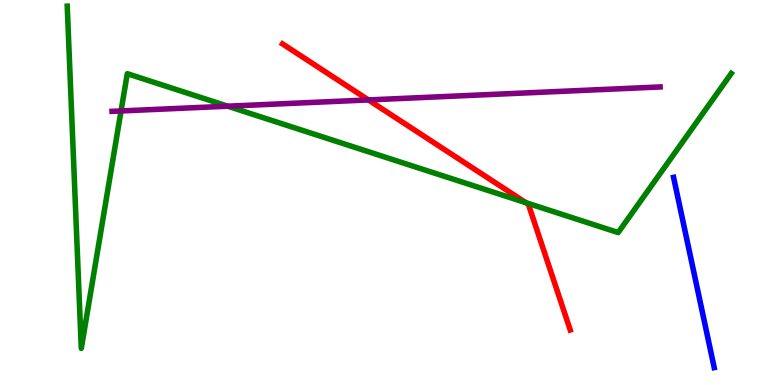[{'lines': ['blue', 'red'], 'intersections': []}, {'lines': ['green', 'red'], 'intersections': [{'x': 6.79, 'y': 4.74}]}, {'lines': ['purple', 'red'], 'intersections': [{'x': 4.75, 'y': 7.4}]}, {'lines': ['blue', 'green'], 'intersections': []}, {'lines': ['blue', 'purple'], 'intersections': []}, {'lines': ['green', 'purple'], 'intersections': [{'x': 1.56, 'y': 7.12}, {'x': 2.94, 'y': 7.24}]}]